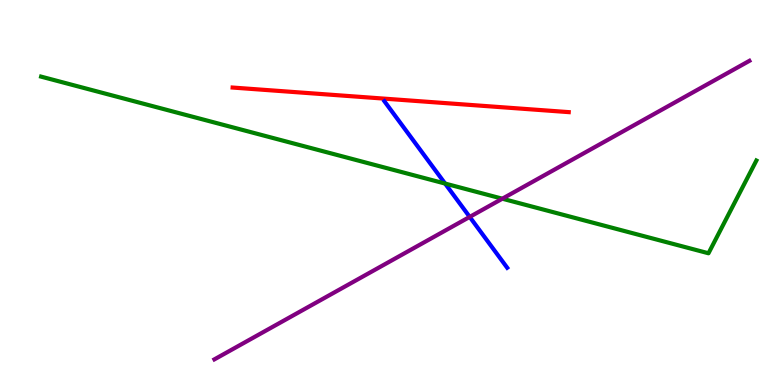[{'lines': ['blue', 'red'], 'intersections': []}, {'lines': ['green', 'red'], 'intersections': []}, {'lines': ['purple', 'red'], 'intersections': []}, {'lines': ['blue', 'green'], 'intersections': [{'x': 5.74, 'y': 5.23}]}, {'lines': ['blue', 'purple'], 'intersections': [{'x': 6.06, 'y': 4.37}]}, {'lines': ['green', 'purple'], 'intersections': [{'x': 6.48, 'y': 4.84}]}]